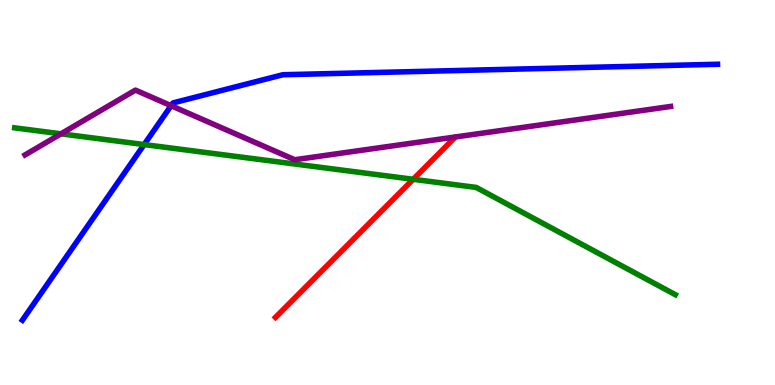[{'lines': ['blue', 'red'], 'intersections': []}, {'lines': ['green', 'red'], 'intersections': [{'x': 5.33, 'y': 5.34}]}, {'lines': ['purple', 'red'], 'intersections': []}, {'lines': ['blue', 'green'], 'intersections': [{'x': 1.86, 'y': 6.25}]}, {'lines': ['blue', 'purple'], 'intersections': [{'x': 2.21, 'y': 7.25}]}, {'lines': ['green', 'purple'], 'intersections': [{'x': 0.787, 'y': 6.52}]}]